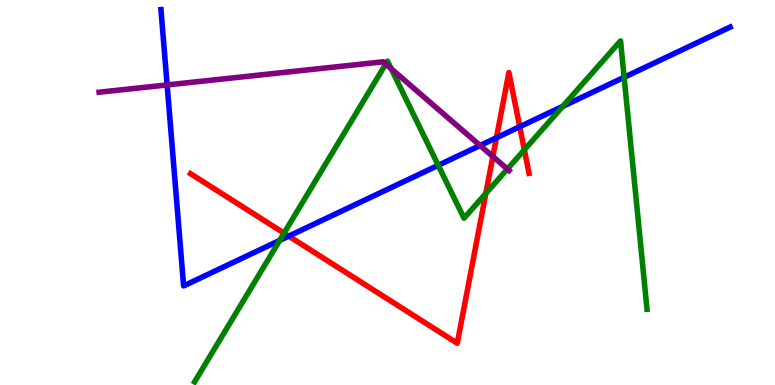[{'lines': ['blue', 'red'], 'intersections': [{'x': 3.73, 'y': 3.87}, {'x': 6.41, 'y': 6.42}, {'x': 6.71, 'y': 6.71}]}, {'lines': ['green', 'red'], 'intersections': [{'x': 3.67, 'y': 3.94}, {'x': 6.27, 'y': 4.97}, {'x': 6.77, 'y': 6.11}]}, {'lines': ['purple', 'red'], 'intersections': [{'x': 6.36, 'y': 5.93}]}, {'lines': ['blue', 'green'], 'intersections': [{'x': 3.61, 'y': 3.76}, {'x': 5.65, 'y': 5.71}, {'x': 7.26, 'y': 7.24}, {'x': 8.05, 'y': 7.99}]}, {'lines': ['blue', 'purple'], 'intersections': [{'x': 2.16, 'y': 7.79}, {'x': 6.19, 'y': 6.22}]}, {'lines': ['green', 'purple'], 'intersections': [{'x': 4.98, 'y': 8.34}, {'x': 5.05, 'y': 8.21}, {'x': 6.55, 'y': 5.61}]}]